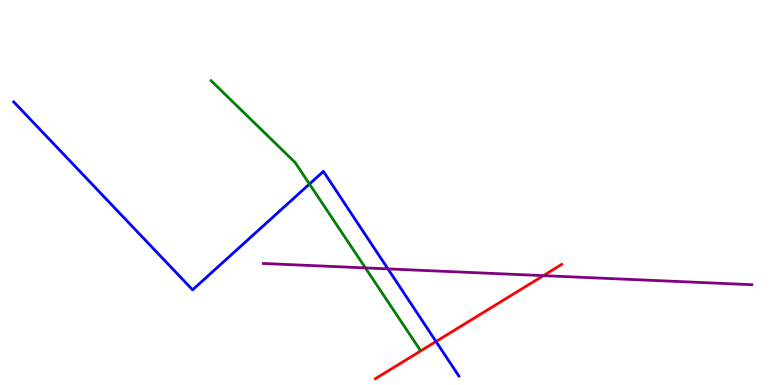[{'lines': ['blue', 'red'], 'intersections': [{'x': 5.63, 'y': 1.13}]}, {'lines': ['green', 'red'], 'intersections': []}, {'lines': ['purple', 'red'], 'intersections': [{'x': 7.01, 'y': 2.84}]}, {'lines': ['blue', 'green'], 'intersections': [{'x': 3.99, 'y': 5.22}]}, {'lines': ['blue', 'purple'], 'intersections': [{'x': 5.01, 'y': 3.02}]}, {'lines': ['green', 'purple'], 'intersections': [{'x': 4.71, 'y': 3.04}]}]